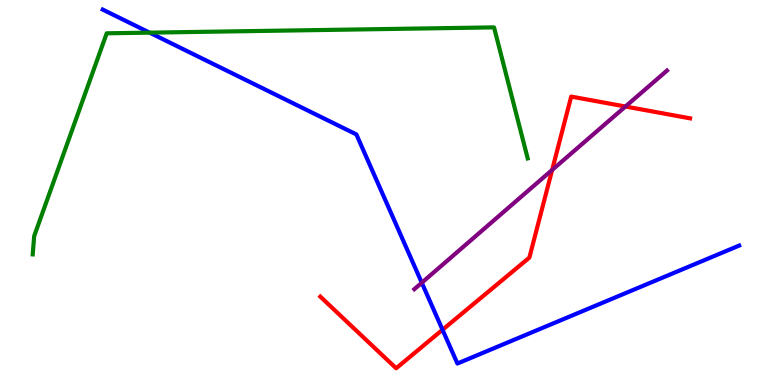[{'lines': ['blue', 'red'], 'intersections': [{'x': 5.71, 'y': 1.44}]}, {'lines': ['green', 'red'], 'intersections': []}, {'lines': ['purple', 'red'], 'intersections': [{'x': 7.12, 'y': 5.59}, {'x': 8.07, 'y': 7.23}]}, {'lines': ['blue', 'green'], 'intersections': [{'x': 1.93, 'y': 9.15}]}, {'lines': ['blue', 'purple'], 'intersections': [{'x': 5.44, 'y': 2.66}]}, {'lines': ['green', 'purple'], 'intersections': []}]